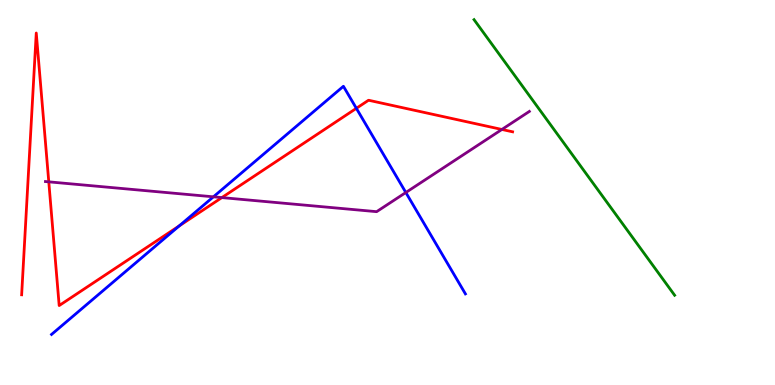[{'lines': ['blue', 'red'], 'intersections': [{'x': 2.31, 'y': 4.13}, {'x': 4.6, 'y': 7.19}]}, {'lines': ['green', 'red'], 'intersections': []}, {'lines': ['purple', 'red'], 'intersections': [{'x': 0.629, 'y': 5.28}, {'x': 2.86, 'y': 4.87}, {'x': 6.48, 'y': 6.64}]}, {'lines': ['blue', 'green'], 'intersections': []}, {'lines': ['blue', 'purple'], 'intersections': [{'x': 2.75, 'y': 4.89}, {'x': 5.24, 'y': 5.0}]}, {'lines': ['green', 'purple'], 'intersections': []}]